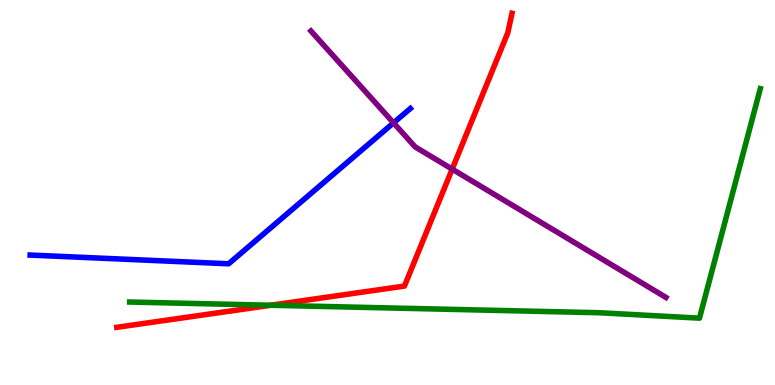[{'lines': ['blue', 'red'], 'intersections': []}, {'lines': ['green', 'red'], 'intersections': [{'x': 3.49, 'y': 2.07}]}, {'lines': ['purple', 'red'], 'intersections': [{'x': 5.83, 'y': 5.61}]}, {'lines': ['blue', 'green'], 'intersections': []}, {'lines': ['blue', 'purple'], 'intersections': [{'x': 5.08, 'y': 6.81}]}, {'lines': ['green', 'purple'], 'intersections': []}]